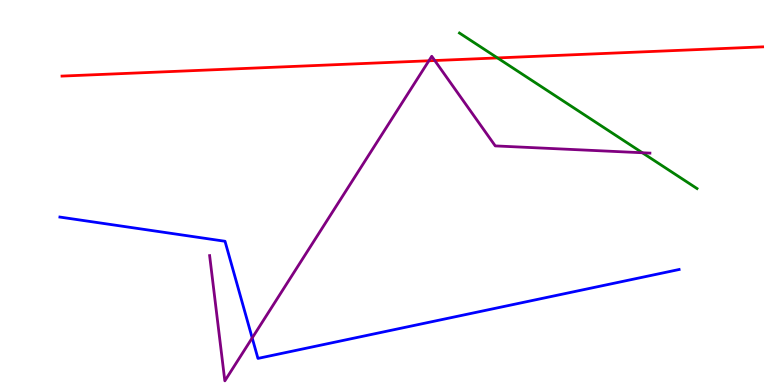[{'lines': ['blue', 'red'], 'intersections': []}, {'lines': ['green', 'red'], 'intersections': [{'x': 6.42, 'y': 8.5}]}, {'lines': ['purple', 'red'], 'intersections': [{'x': 5.53, 'y': 8.42}, {'x': 5.61, 'y': 8.43}]}, {'lines': ['blue', 'green'], 'intersections': []}, {'lines': ['blue', 'purple'], 'intersections': [{'x': 3.25, 'y': 1.22}]}, {'lines': ['green', 'purple'], 'intersections': [{'x': 8.29, 'y': 6.03}]}]